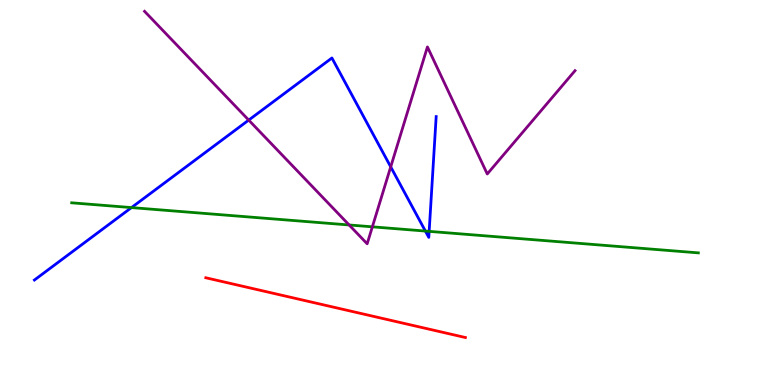[{'lines': ['blue', 'red'], 'intersections': []}, {'lines': ['green', 'red'], 'intersections': []}, {'lines': ['purple', 'red'], 'intersections': []}, {'lines': ['blue', 'green'], 'intersections': [{'x': 1.7, 'y': 4.61}, {'x': 5.49, 'y': 4.0}, {'x': 5.54, 'y': 3.99}]}, {'lines': ['blue', 'purple'], 'intersections': [{'x': 3.21, 'y': 6.88}, {'x': 5.04, 'y': 5.67}]}, {'lines': ['green', 'purple'], 'intersections': [{'x': 4.51, 'y': 4.16}, {'x': 4.8, 'y': 4.11}]}]